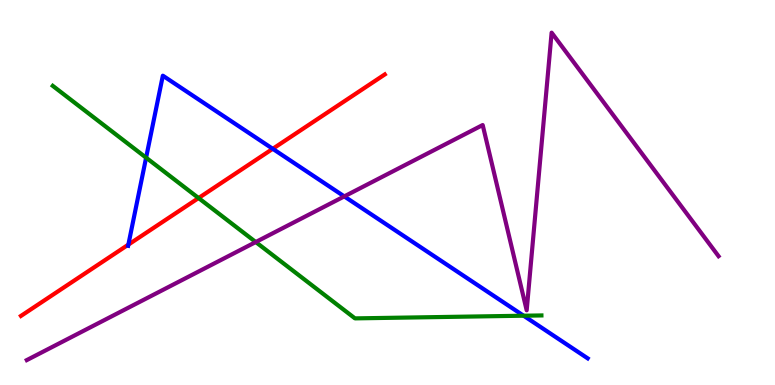[{'lines': ['blue', 'red'], 'intersections': [{'x': 1.66, 'y': 3.65}, {'x': 3.52, 'y': 6.13}]}, {'lines': ['green', 'red'], 'intersections': [{'x': 2.56, 'y': 4.86}]}, {'lines': ['purple', 'red'], 'intersections': []}, {'lines': ['blue', 'green'], 'intersections': [{'x': 1.89, 'y': 5.9}, {'x': 6.76, 'y': 1.8}]}, {'lines': ['blue', 'purple'], 'intersections': [{'x': 4.44, 'y': 4.9}]}, {'lines': ['green', 'purple'], 'intersections': [{'x': 3.3, 'y': 3.71}]}]